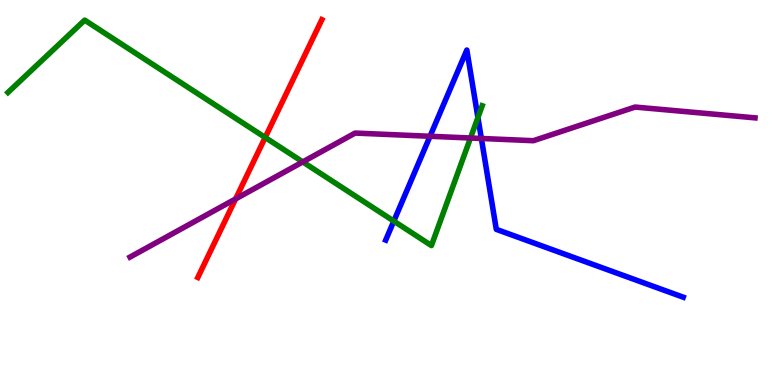[{'lines': ['blue', 'red'], 'intersections': []}, {'lines': ['green', 'red'], 'intersections': [{'x': 3.42, 'y': 6.43}]}, {'lines': ['purple', 'red'], 'intersections': [{'x': 3.04, 'y': 4.83}]}, {'lines': ['blue', 'green'], 'intersections': [{'x': 5.08, 'y': 4.26}, {'x': 6.17, 'y': 6.95}]}, {'lines': ['blue', 'purple'], 'intersections': [{'x': 5.55, 'y': 6.46}, {'x': 6.21, 'y': 6.4}]}, {'lines': ['green', 'purple'], 'intersections': [{'x': 3.91, 'y': 5.79}, {'x': 6.07, 'y': 6.42}]}]